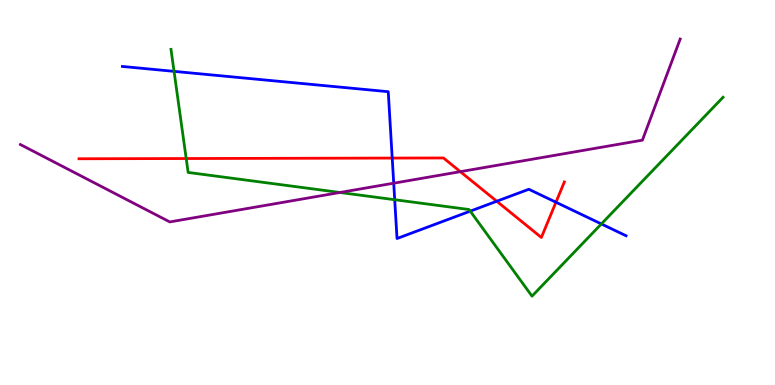[{'lines': ['blue', 'red'], 'intersections': [{'x': 5.06, 'y': 5.89}, {'x': 6.41, 'y': 4.77}, {'x': 7.17, 'y': 4.75}]}, {'lines': ['green', 'red'], 'intersections': [{'x': 2.4, 'y': 5.88}]}, {'lines': ['purple', 'red'], 'intersections': [{'x': 5.94, 'y': 5.54}]}, {'lines': ['blue', 'green'], 'intersections': [{'x': 2.25, 'y': 8.15}, {'x': 5.09, 'y': 4.81}, {'x': 6.07, 'y': 4.52}, {'x': 7.76, 'y': 4.18}]}, {'lines': ['blue', 'purple'], 'intersections': [{'x': 5.08, 'y': 5.24}]}, {'lines': ['green', 'purple'], 'intersections': [{'x': 4.39, 'y': 5.0}]}]